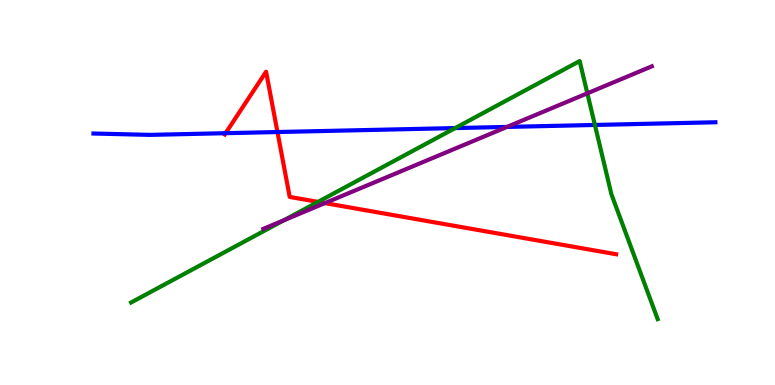[{'lines': ['blue', 'red'], 'intersections': [{'x': 2.91, 'y': 6.54}, {'x': 3.58, 'y': 6.57}]}, {'lines': ['green', 'red'], 'intersections': [{'x': 4.1, 'y': 4.76}]}, {'lines': ['purple', 'red'], 'intersections': [{'x': 4.19, 'y': 4.72}]}, {'lines': ['blue', 'green'], 'intersections': [{'x': 5.87, 'y': 6.67}, {'x': 7.68, 'y': 6.75}]}, {'lines': ['blue', 'purple'], 'intersections': [{'x': 6.54, 'y': 6.7}]}, {'lines': ['green', 'purple'], 'intersections': [{'x': 3.66, 'y': 4.28}, {'x': 7.58, 'y': 7.58}]}]